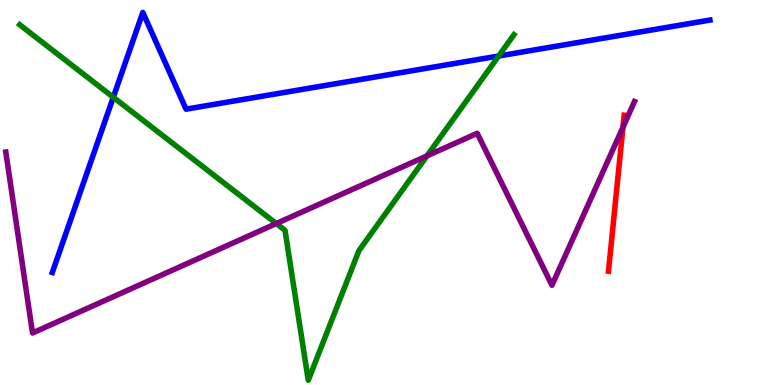[{'lines': ['blue', 'red'], 'intersections': []}, {'lines': ['green', 'red'], 'intersections': []}, {'lines': ['purple', 'red'], 'intersections': [{'x': 8.04, 'y': 6.69}]}, {'lines': ['blue', 'green'], 'intersections': [{'x': 1.46, 'y': 7.47}, {'x': 6.43, 'y': 8.55}]}, {'lines': ['blue', 'purple'], 'intersections': []}, {'lines': ['green', 'purple'], 'intersections': [{'x': 3.56, 'y': 4.19}, {'x': 5.51, 'y': 5.95}]}]